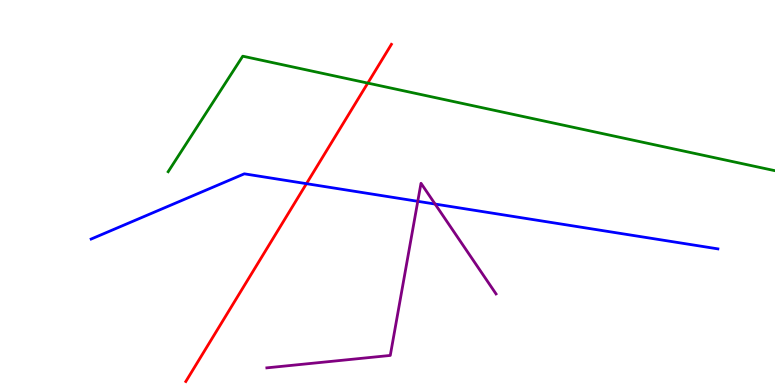[{'lines': ['blue', 'red'], 'intersections': [{'x': 3.95, 'y': 5.23}]}, {'lines': ['green', 'red'], 'intersections': [{'x': 4.75, 'y': 7.84}]}, {'lines': ['purple', 'red'], 'intersections': []}, {'lines': ['blue', 'green'], 'intersections': []}, {'lines': ['blue', 'purple'], 'intersections': [{'x': 5.39, 'y': 4.77}, {'x': 5.61, 'y': 4.7}]}, {'lines': ['green', 'purple'], 'intersections': []}]